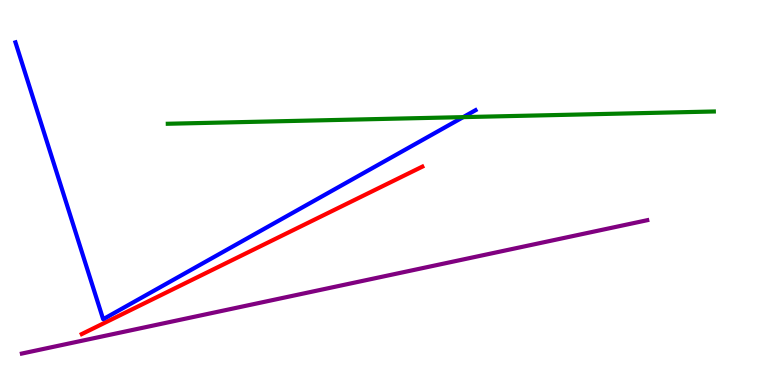[{'lines': ['blue', 'red'], 'intersections': []}, {'lines': ['green', 'red'], 'intersections': []}, {'lines': ['purple', 'red'], 'intersections': []}, {'lines': ['blue', 'green'], 'intersections': [{'x': 5.98, 'y': 6.96}]}, {'lines': ['blue', 'purple'], 'intersections': []}, {'lines': ['green', 'purple'], 'intersections': []}]